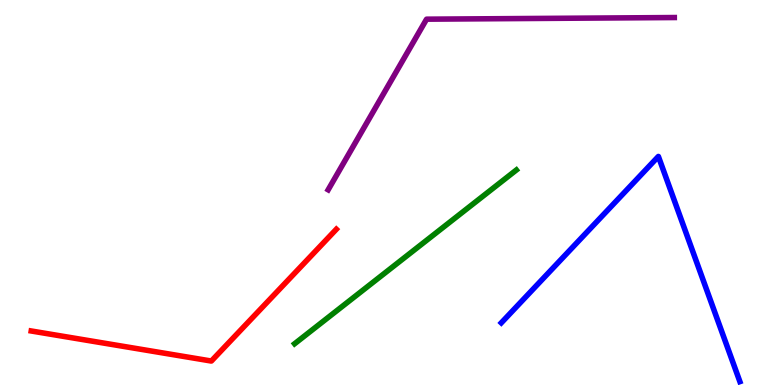[{'lines': ['blue', 'red'], 'intersections': []}, {'lines': ['green', 'red'], 'intersections': []}, {'lines': ['purple', 'red'], 'intersections': []}, {'lines': ['blue', 'green'], 'intersections': []}, {'lines': ['blue', 'purple'], 'intersections': []}, {'lines': ['green', 'purple'], 'intersections': []}]